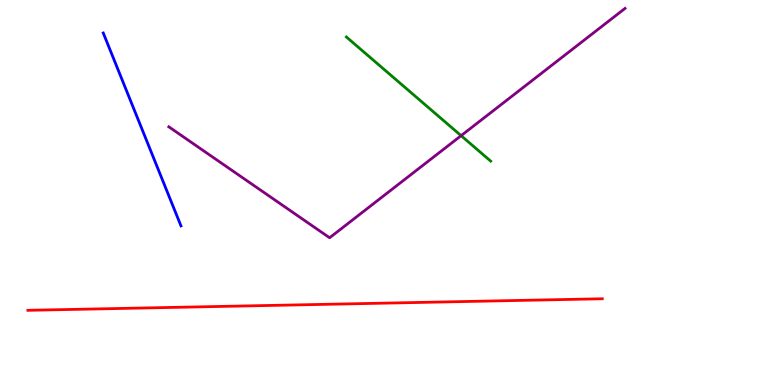[{'lines': ['blue', 'red'], 'intersections': []}, {'lines': ['green', 'red'], 'intersections': []}, {'lines': ['purple', 'red'], 'intersections': []}, {'lines': ['blue', 'green'], 'intersections': []}, {'lines': ['blue', 'purple'], 'intersections': []}, {'lines': ['green', 'purple'], 'intersections': [{'x': 5.95, 'y': 6.48}]}]